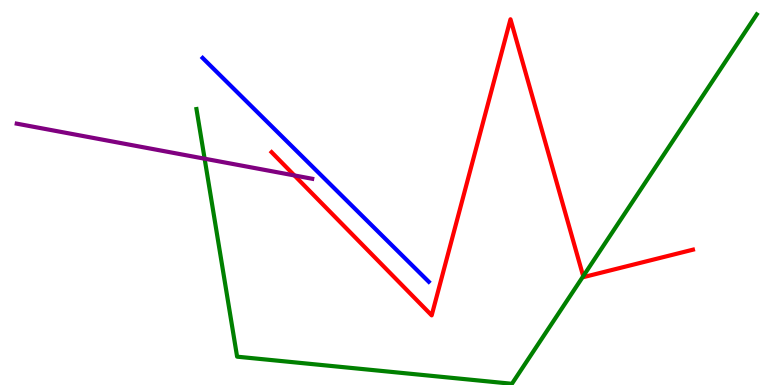[{'lines': ['blue', 'red'], 'intersections': []}, {'lines': ['green', 'red'], 'intersections': [{'x': 7.53, 'y': 2.83}]}, {'lines': ['purple', 'red'], 'intersections': [{'x': 3.8, 'y': 5.44}]}, {'lines': ['blue', 'green'], 'intersections': []}, {'lines': ['blue', 'purple'], 'intersections': []}, {'lines': ['green', 'purple'], 'intersections': [{'x': 2.64, 'y': 5.88}]}]